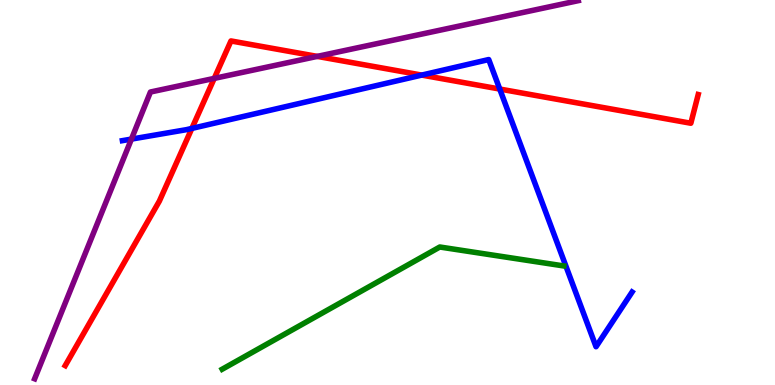[{'lines': ['blue', 'red'], 'intersections': [{'x': 2.48, 'y': 6.66}, {'x': 5.44, 'y': 8.05}, {'x': 6.45, 'y': 7.69}]}, {'lines': ['green', 'red'], 'intersections': []}, {'lines': ['purple', 'red'], 'intersections': [{'x': 2.76, 'y': 7.96}, {'x': 4.09, 'y': 8.54}]}, {'lines': ['blue', 'green'], 'intersections': []}, {'lines': ['blue', 'purple'], 'intersections': [{'x': 1.7, 'y': 6.39}]}, {'lines': ['green', 'purple'], 'intersections': []}]